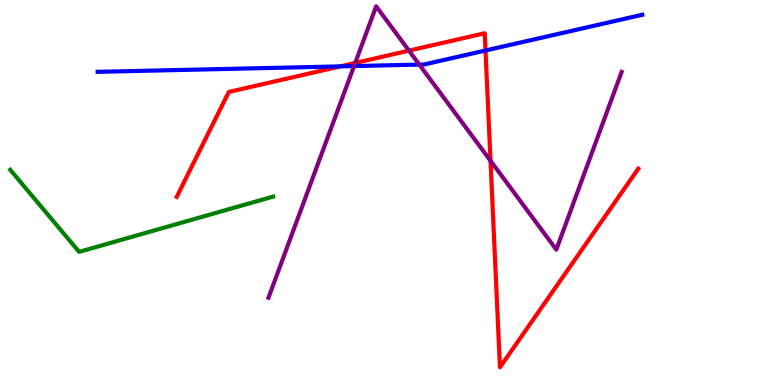[{'lines': ['blue', 'red'], 'intersections': [{'x': 4.39, 'y': 8.28}, {'x': 6.26, 'y': 8.69}]}, {'lines': ['green', 'red'], 'intersections': []}, {'lines': ['purple', 'red'], 'intersections': [{'x': 4.58, 'y': 8.36}, {'x': 5.28, 'y': 8.69}, {'x': 6.33, 'y': 5.82}]}, {'lines': ['blue', 'green'], 'intersections': []}, {'lines': ['blue', 'purple'], 'intersections': [{'x': 4.57, 'y': 8.28}, {'x': 5.41, 'y': 8.32}]}, {'lines': ['green', 'purple'], 'intersections': []}]